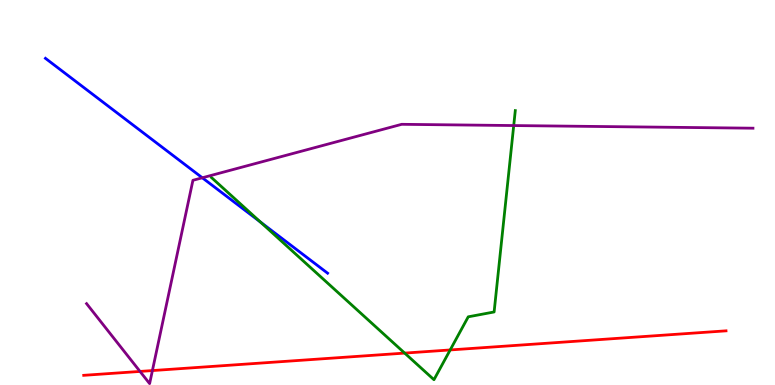[{'lines': ['blue', 'red'], 'intersections': []}, {'lines': ['green', 'red'], 'intersections': [{'x': 5.22, 'y': 0.829}, {'x': 5.81, 'y': 0.91}]}, {'lines': ['purple', 'red'], 'intersections': [{'x': 1.81, 'y': 0.352}, {'x': 1.97, 'y': 0.375}]}, {'lines': ['blue', 'green'], 'intersections': [{'x': 3.36, 'y': 4.23}]}, {'lines': ['blue', 'purple'], 'intersections': [{'x': 2.61, 'y': 5.38}]}, {'lines': ['green', 'purple'], 'intersections': [{'x': 6.63, 'y': 6.74}]}]